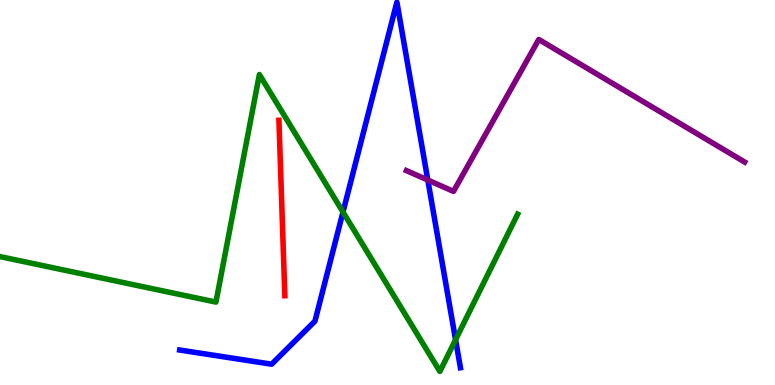[{'lines': ['blue', 'red'], 'intersections': []}, {'lines': ['green', 'red'], 'intersections': []}, {'lines': ['purple', 'red'], 'intersections': []}, {'lines': ['blue', 'green'], 'intersections': [{'x': 4.43, 'y': 4.49}, {'x': 5.88, 'y': 1.18}]}, {'lines': ['blue', 'purple'], 'intersections': [{'x': 5.52, 'y': 5.32}]}, {'lines': ['green', 'purple'], 'intersections': []}]